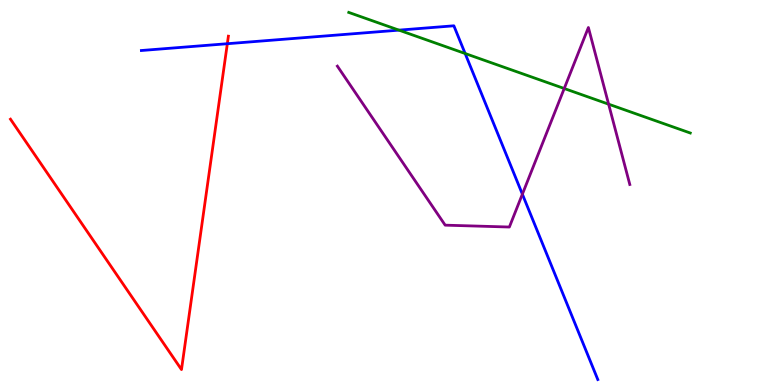[{'lines': ['blue', 'red'], 'intersections': [{'x': 2.93, 'y': 8.86}]}, {'lines': ['green', 'red'], 'intersections': []}, {'lines': ['purple', 'red'], 'intersections': []}, {'lines': ['blue', 'green'], 'intersections': [{'x': 5.15, 'y': 9.22}, {'x': 6.0, 'y': 8.61}]}, {'lines': ['blue', 'purple'], 'intersections': [{'x': 6.74, 'y': 4.96}]}, {'lines': ['green', 'purple'], 'intersections': [{'x': 7.28, 'y': 7.7}, {'x': 7.85, 'y': 7.29}]}]